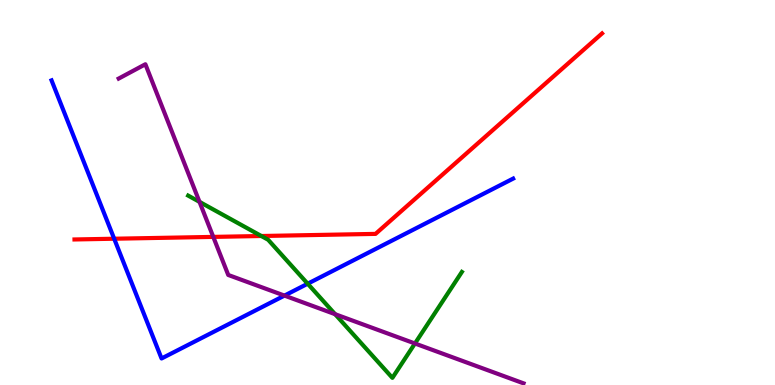[{'lines': ['blue', 'red'], 'intersections': [{'x': 1.47, 'y': 3.8}]}, {'lines': ['green', 'red'], 'intersections': [{'x': 3.37, 'y': 3.87}]}, {'lines': ['purple', 'red'], 'intersections': [{'x': 2.75, 'y': 3.85}]}, {'lines': ['blue', 'green'], 'intersections': [{'x': 3.97, 'y': 2.63}]}, {'lines': ['blue', 'purple'], 'intersections': [{'x': 3.67, 'y': 2.32}]}, {'lines': ['green', 'purple'], 'intersections': [{'x': 2.57, 'y': 4.76}, {'x': 4.32, 'y': 1.84}, {'x': 5.35, 'y': 1.08}]}]